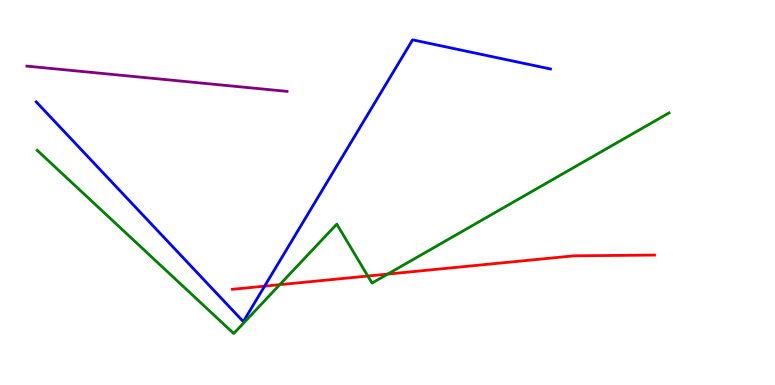[{'lines': ['blue', 'red'], 'intersections': [{'x': 3.41, 'y': 2.57}]}, {'lines': ['green', 'red'], 'intersections': [{'x': 3.61, 'y': 2.61}, {'x': 4.75, 'y': 2.83}, {'x': 5.0, 'y': 2.88}]}, {'lines': ['purple', 'red'], 'intersections': []}, {'lines': ['blue', 'green'], 'intersections': []}, {'lines': ['blue', 'purple'], 'intersections': []}, {'lines': ['green', 'purple'], 'intersections': []}]